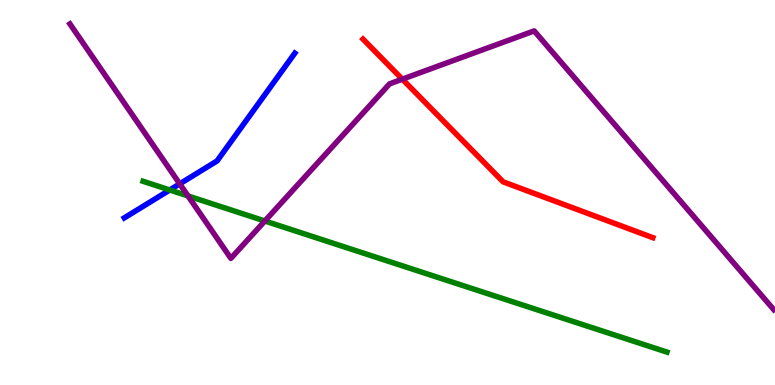[{'lines': ['blue', 'red'], 'intersections': []}, {'lines': ['green', 'red'], 'intersections': []}, {'lines': ['purple', 'red'], 'intersections': [{'x': 5.19, 'y': 7.94}]}, {'lines': ['blue', 'green'], 'intersections': [{'x': 2.19, 'y': 5.07}]}, {'lines': ['blue', 'purple'], 'intersections': [{'x': 2.32, 'y': 5.22}]}, {'lines': ['green', 'purple'], 'intersections': [{'x': 2.43, 'y': 4.91}, {'x': 3.42, 'y': 4.26}]}]